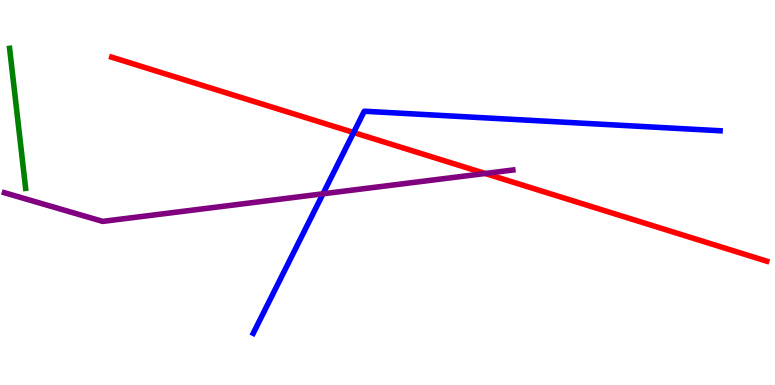[{'lines': ['blue', 'red'], 'intersections': [{'x': 4.56, 'y': 6.56}]}, {'lines': ['green', 'red'], 'intersections': []}, {'lines': ['purple', 'red'], 'intersections': [{'x': 6.26, 'y': 5.49}]}, {'lines': ['blue', 'green'], 'intersections': []}, {'lines': ['blue', 'purple'], 'intersections': [{'x': 4.17, 'y': 4.97}]}, {'lines': ['green', 'purple'], 'intersections': []}]